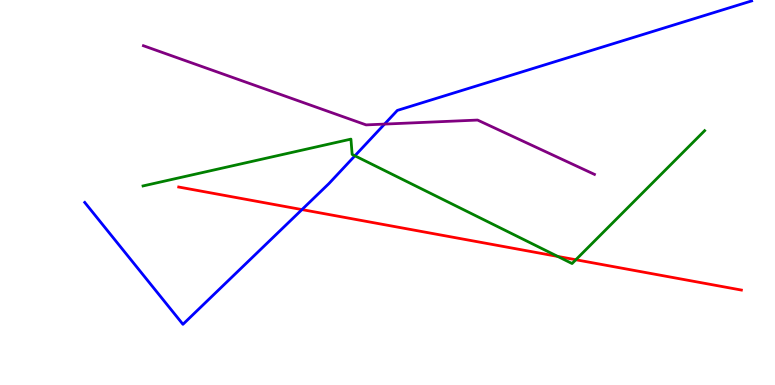[{'lines': ['blue', 'red'], 'intersections': [{'x': 3.9, 'y': 4.56}]}, {'lines': ['green', 'red'], 'intersections': [{'x': 7.2, 'y': 3.34}, {'x': 7.43, 'y': 3.25}]}, {'lines': ['purple', 'red'], 'intersections': []}, {'lines': ['blue', 'green'], 'intersections': [{'x': 4.58, 'y': 5.95}]}, {'lines': ['blue', 'purple'], 'intersections': [{'x': 4.96, 'y': 6.78}]}, {'lines': ['green', 'purple'], 'intersections': []}]